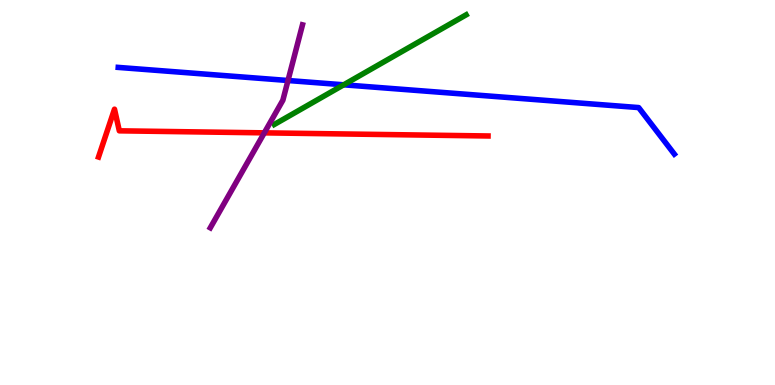[{'lines': ['blue', 'red'], 'intersections': []}, {'lines': ['green', 'red'], 'intersections': []}, {'lines': ['purple', 'red'], 'intersections': [{'x': 3.41, 'y': 6.55}]}, {'lines': ['blue', 'green'], 'intersections': [{'x': 4.43, 'y': 7.8}]}, {'lines': ['blue', 'purple'], 'intersections': [{'x': 3.72, 'y': 7.91}]}, {'lines': ['green', 'purple'], 'intersections': []}]